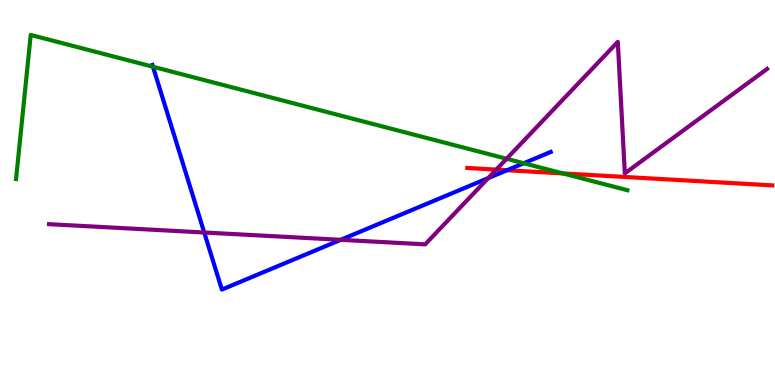[{'lines': ['blue', 'red'], 'intersections': [{'x': 6.54, 'y': 5.58}]}, {'lines': ['green', 'red'], 'intersections': [{'x': 7.26, 'y': 5.5}]}, {'lines': ['purple', 'red'], 'intersections': [{'x': 6.4, 'y': 5.59}]}, {'lines': ['blue', 'green'], 'intersections': [{'x': 1.97, 'y': 8.27}, {'x': 6.76, 'y': 5.76}]}, {'lines': ['blue', 'purple'], 'intersections': [{'x': 2.64, 'y': 3.96}, {'x': 4.4, 'y': 3.77}, {'x': 6.3, 'y': 5.37}]}, {'lines': ['green', 'purple'], 'intersections': [{'x': 6.54, 'y': 5.88}]}]